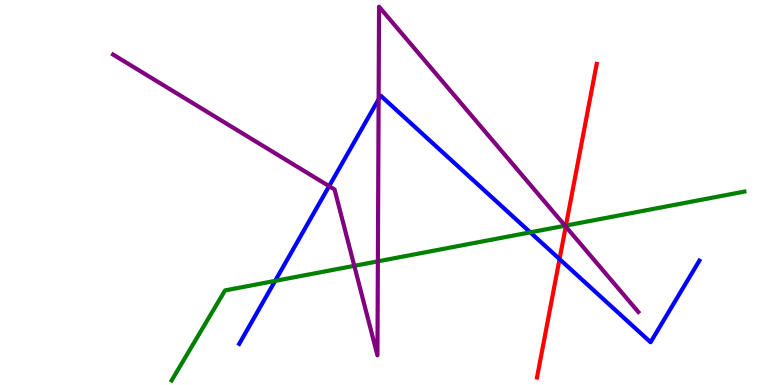[{'lines': ['blue', 'red'], 'intersections': [{'x': 7.22, 'y': 3.27}]}, {'lines': ['green', 'red'], 'intersections': [{'x': 7.3, 'y': 4.14}]}, {'lines': ['purple', 'red'], 'intersections': [{'x': 7.3, 'y': 4.12}]}, {'lines': ['blue', 'green'], 'intersections': [{'x': 3.55, 'y': 2.7}, {'x': 6.84, 'y': 3.97}]}, {'lines': ['blue', 'purple'], 'intersections': [{'x': 4.25, 'y': 5.16}, {'x': 4.89, 'y': 7.42}]}, {'lines': ['green', 'purple'], 'intersections': [{'x': 4.57, 'y': 3.1}, {'x': 4.88, 'y': 3.21}, {'x': 7.29, 'y': 4.14}]}]